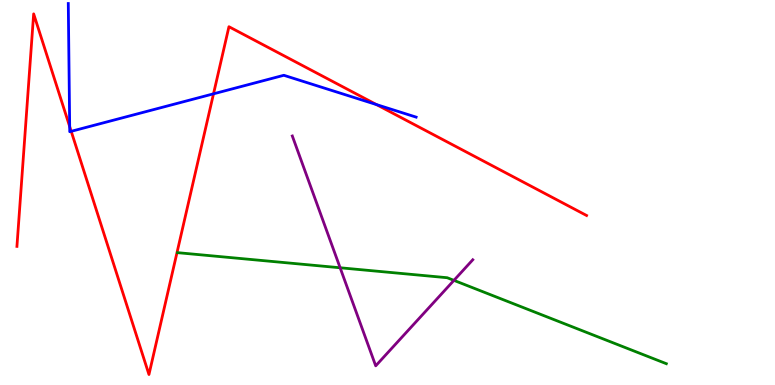[{'lines': ['blue', 'red'], 'intersections': [{'x': 0.899, 'y': 6.71}, {'x': 0.919, 'y': 6.59}, {'x': 2.76, 'y': 7.56}, {'x': 4.86, 'y': 7.28}]}, {'lines': ['green', 'red'], 'intersections': []}, {'lines': ['purple', 'red'], 'intersections': []}, {'lines': ['blue', 'green'], 'intersections': []}, {'lines': ['blue', 'purple'], 'intersections': []}, {'lines': ['green', 'purple'], 'intersections': [{'x': 4.39, 'y': 3.04}, {'x': 5.86, 'y': 2.72}]}]